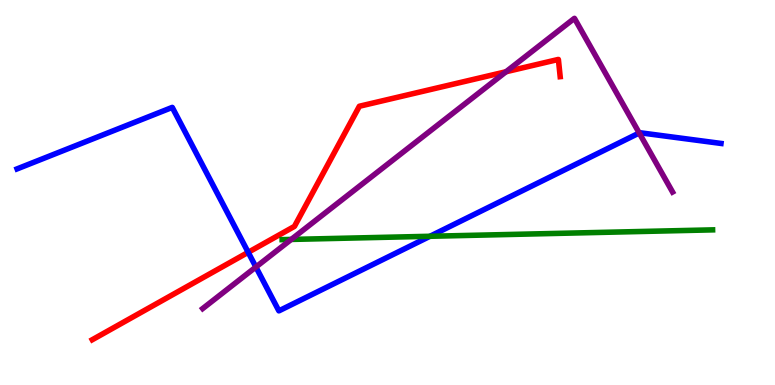[{'lines': ['blue', 'red'], 'intersections': [{'x': 3.2, 'y': 3.45}]}, {'lines': ['green', 'red'], 'intersections': []}, {'lines': ['purple', 'red'], 'intersections': [{'x': 6.53, 'y': 8.14}]}, {'lines': ['blue', 'green'], 'intersections': [{'x': 5.55, 'y': 3.86}]}, {'lines': ['blue', 'purple'], 'intersections': [{'x': 3.3, 'y': 3.06}, {'x': 8.25, 'y': 6.55}]}, {'lines': ['green', 'purple'], 'intersections': [{'x': 3.76, 'y': 3.78}]}]